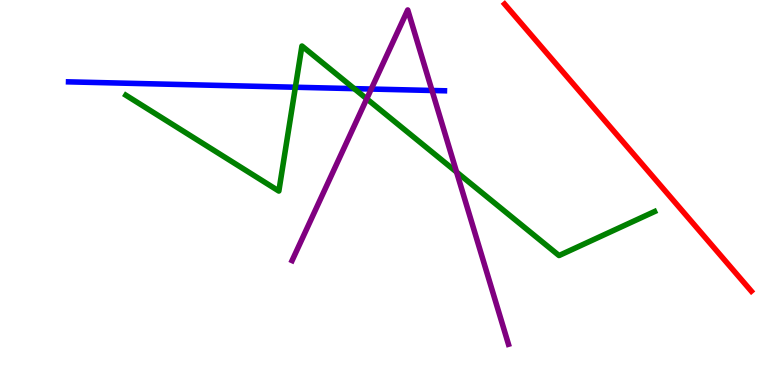[{'lines': ['blue', 'red'], 'intersections': []}, {'lines': ['green', 'red'], 'intersections': []}, {'lines': ['purple', 'red'], 'intersections': []}, {'lines': ['blue', 'green'], 'intersections': [{'x': 3.81, 'y': 7.73}, {'x': 4.57, 'y': 7.7}]}, {'lines': ['blue', 'purple'], 'intersections': [{'x': 4.79, 'y': 7.69}, {'x': 5.57, 'y': 7.65}]}, {'lines': ['green', 'purple'], 'intersections': [{'x': 4.73, 'y': 7.43}, {'x': 5.89, 'y': 5.53}]}]